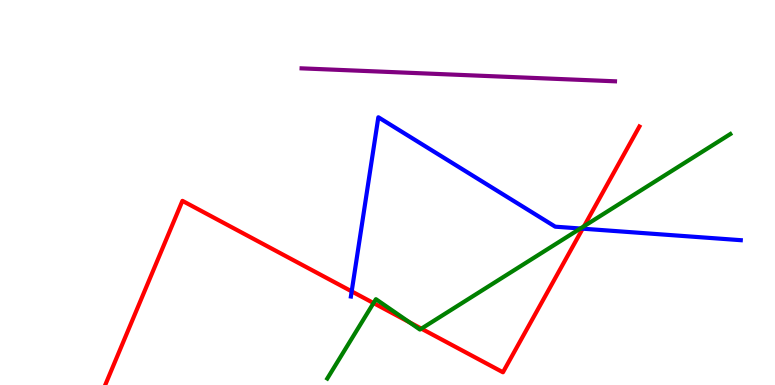[{'lines': ['blue', 'red'], 'intersections': [{'x': 4.54, 'y': 2.43}, {'x': 7.52, 'y': 4.06}]}, {'lines': ['green', 'red'], 'intersections': [{'x': 4.82, 'y': 2.13}, {'x': 5.28, 'y': 1.63}, {'x': 5.44, 'y': 1.46}, {'x': 7.54, 'y': 4.13}]}, {'lines': ['purple', 'red'], 'intersections': []}, {'lines': ['blue', 'green'], 'intersections': [{'x': 7.49, 'y': 4.06}]}, {'lines': ['blue', 'purple'], 'intersections': []}, {'lines': ['green', 'purple'], 'intersections': []}]